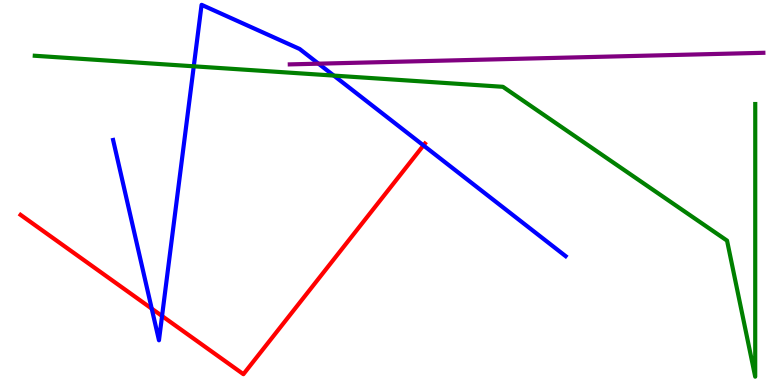[{'lines': ['blue', 'red'], 'intersections': [{'x': 1.96, 'y': 1.98}, {'x': 2.09, 'y': 1.79}, {'x': 5.46, 'y': 6.22}]}, {'lines': ['green', 'red'], 'intersections': []}, {'lines': ['purple', 'red'], 'intersections': []}, {'lines': ['blue', 'green'], 'intersections': [{'x': 2.5, 'y': 8.28}, {'x': 4.31, 'y': 8.04}]}, {'lines': ['blue', 'purple'], 'intersections': [{'x': 4.11, 'y': 8.35}]}, {'lines': ['green', 'purple'], 'intersections': []}]